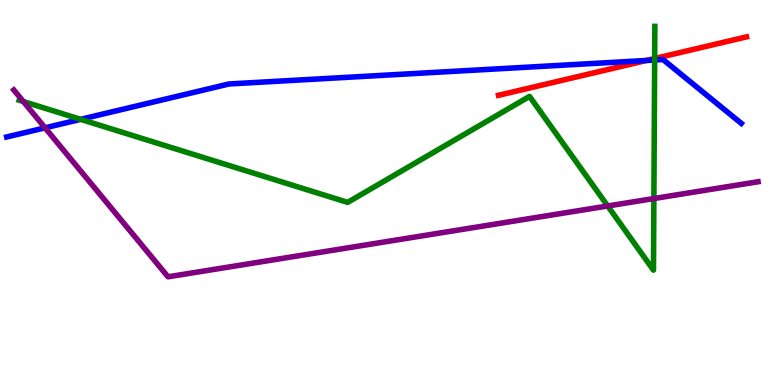[{'lines': ['blue', 'red'], 'intersections': [{'x': 8.34, 'y': 8.43}]}, {'lines': ['green', 'red'], 'intersections': [{'x': 8.45, 'y': 8.48}]}, {'lines': ['purple', 'red'], 'intersections': []}, {'lines': ['blue', 'green'], 'intersections': [{'x': 1.04, 'y': 6.9}, {'x': 8.45, 'y': 8.44}]}, {'lines': ['blue', 'purple'], 'intersections': [{'x': 0.581, 'y': 6.68}]}, {'lines': ['green', 'purple'], 'intersections': [{'x': 0.301, 'y': 7.36}, {'x': 7.84, 'y': 4.65}, {'x': 8.44, 'y': 4.84}]}]